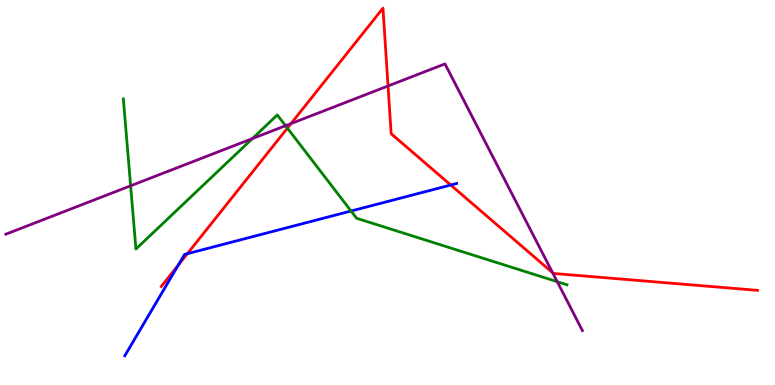[{'lines': ['blue', 'red'], 'intersections': [{'x': 2.3, 'y': 3.11}, {'x': 2.42, 'y': 3.41}, {'x': 5.82, 'y': 5.19}]}, {'lines': ['green', 'red'], 'intersections': [{'x': 3.71, 'y': 6.67}]}, {'lines': ['purple', 'red'], 'intersections': [{'x': 3.76, 'y': 6.79}, {'x': 5.01, 'y': 7.77}, {'x': 7.13, 'y': 2.92}]}, {'lines': ['blue', 'green'], 'intersections': [{'x': 4.53, 'y': 4.52}]}, {'lines': ['blue', 'purple'], 'intersections': []}, {'lines': ['green', 'purple'], 'intersections': [{'x': 1.69, 'y': 5.17}, {'x': 3.26, 'y': 6.4}, {'x': 3.68, 'y': 6.73}, {'x': 7.19, 'y': 2.68}]}]